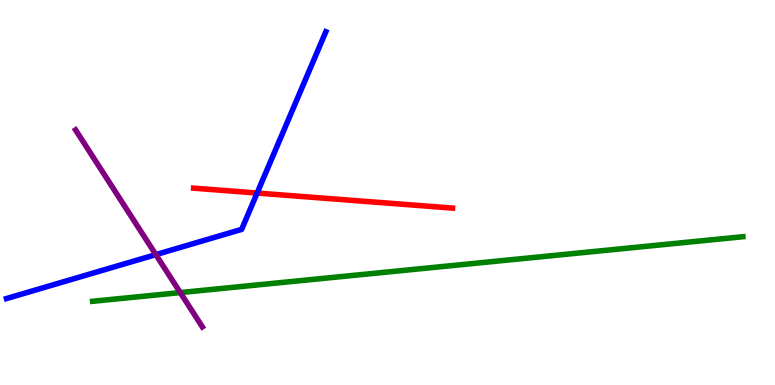[{'lines': ['blue', 'red'], 'intersections': [{'x': 3.32, 'y': 4.99}]}, {'lines': ['green', 'red'], 'intersections': []}, {'lines': ['purple', 'red'], 'intersections': []}, {'lines': ['blue', 'green'], 'intersections': []}, {'lines': ['blue', 'purple'], 'intersections': [{'x': 2.01, 'y': 3.39}]}, {'lines': ['green', 'purple'], 'intersections': [{'x': 2.33, 'y': 2.4}]}]